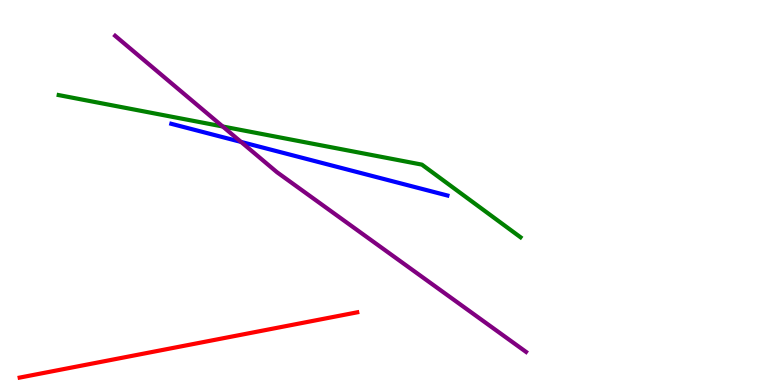[{'lines': ['blue', 'red'], 'intersections': []}, {'lines': ['green', 'red'], 'intersections': []}, {'lines': ['purple', 'red'], 'intersections': []}, {'lines': ['blue', 'green'], 'intersections': []}, {'lines': ['blue', 'purple'], 'intersections': [{'x': 3.11, 'y': 6.31}]}, {'lines': ['green', 'purple'], 'intersections': [{'x': 2.87, 'y': 6.71}]}]